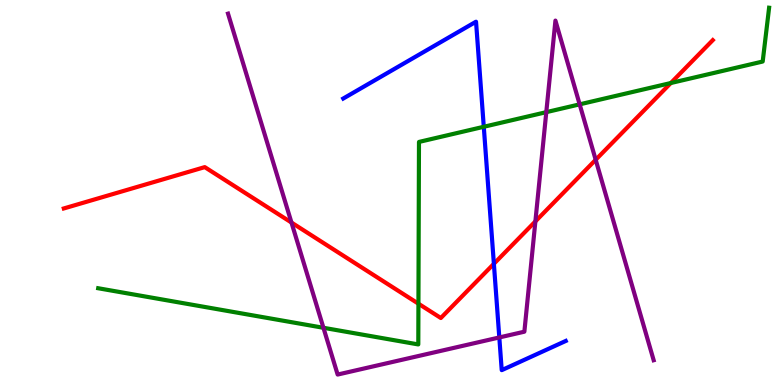[{'lines': ['blue', 'red'], 'intersections': [{'x': 6.37, 'y': 3.15}]}, {'lines': ['green', 'red'], 'intersections': [{'x': 5.4, 'y': 2.11}, {'x': 8.66, 'y': 7.84}]}, {'lines': ['purple', 'red'], 'intersections': [{'x': 3.76, 'y': 4.22}, {'x': 6.91, 'y': 4.25}, {'x': 7.69, 'y': 5.85}]}, {'lines': ['blue', 'green'], 'intersections': [{'x': 6.24, 'y': 6.71}]}, {'lines': ['blue', 'purple'], 'intersections': [{'x': 6.44, 'y': 1.24}]}, {'lines': ['green', 'purple'], 'intersections': [{'x': 4.17, 'y': 1.49}, {'x': 7.05, 'y': 7.09}, {'x': 7.48, 'y': 7.29}]}]